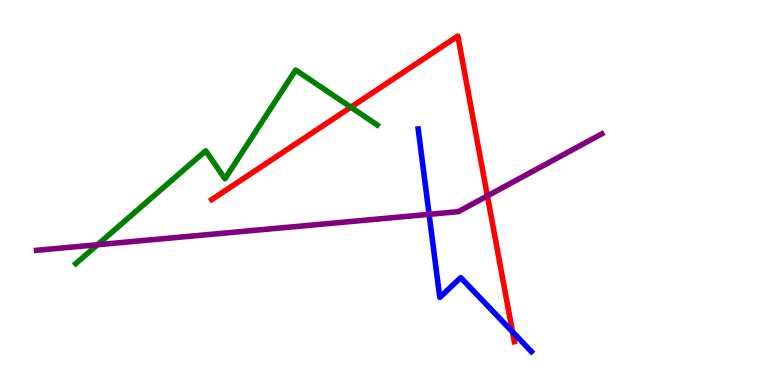[{'lines': ['blue', 'red'], 'intersections': [{'x': 6.61, 'y': 1.38}]}, {'lines': ['green', 'red'], 'intersections': [{'x': 4.53, 'y': 7.22}]}, {'lines': ['purple', 'red'], 'intersections': [{'x': 6.29, 'y': 4.91}]}, {'lines': ['blue', 'green'], 'intersections': []}, {'lines': ['blue', 'purple'], 'intersections': [{'x': 5.54, 'y': 4.43}]}, {'lines': ['green', 'purple'], 'intersections': [{'x': 1.26, 'y': 3.64}]}]